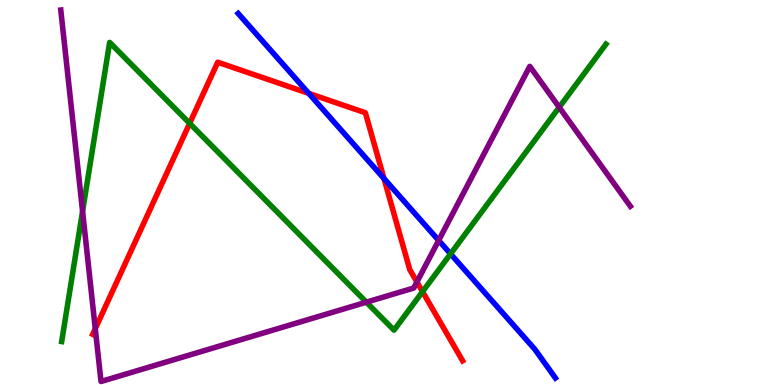[{'lines': ['blue', 'red'], 'intersections': [{'x': 3.98, 'y': 7.57}, {'x': 4.95, 'y': 5.36}]}, {'lines': ['green', 'red'], 'intersections': [{'x': 2.45, 'y': 6.8}, {'x': 5.45, 'y': 2.42}]}, {'lines': ['purple', 'red'], 'intersections': [{'x': 1.23, 'y': 1.46}, {'x': 5.38, 'y': 2.68}]}, {'lines': ['blue', 'green'], 'intersections': [{'x': 5.81, 'y': 3.41}]}, {'lines': ['blue', 'purple'], 'intersections': [{'x': 5.66, 'y': 3.76}]}, {'lines': ['green', 'purple'], 'intersections': [{'x': 1.07, 'y': 4.51}, {'x': 4.73, 'y': 2.15}, {'x': 7.22, 'y': 7.21}]}]